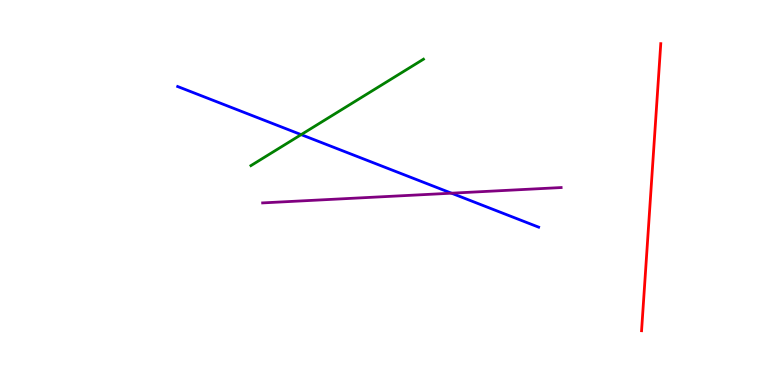[{'lines': ['blue', 'red'], 'intersections': []}, {'lines': ['green', 'red'], 'intersections': []}, {'lines': ['purple', 'red'], 'intersections': []}, {'lines': ['blue', 'green'], 'intersections': [{'x': 3.89, 'y': 6.5}]}, {'lines': ['blue', 'purple'], 'intersections': [{'x': 5.83, 'y': 4.98}]}, {'lines': ['green', 'purple'], 'intersections': []}]